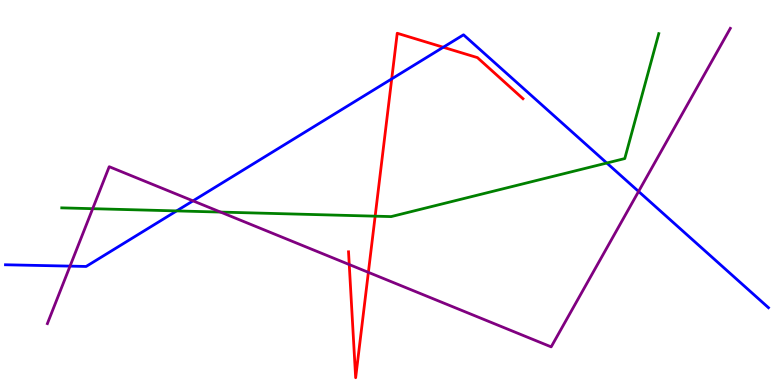[{'lines': ['blue', 'red'], 'intersections': [{'x': 5.05, 'y': 7.95}, {'x': 5.72, 'y': 8.77}]}, {'lines': ['green', 'red'], 'intersections': [{'x': 4.84, 'y': 4.39}]}, {'lines': ['purple', 'red'], 'intersections': [{'x': 4.51, 'y': 3.13}, {'x': 4.75, 'y': 2.93}]}, {'lines': ['blue', 'green'], 'intersections': [{'x': 2.28, 'y': 4.52}, {'x': 7.83, 'y': 5.77}]}, {'lines': ['blue', 'purple'], 'intersections': [{'x': 0.904, 'y': 3.09}, {'x': 2.49, 'y': 4.78}, {'x': 8.24, 'y': 5.03}]}, {'lines': ['green', 'purple'], 'intersections': [{'x': 1.2, 'y': 4.58}, {'x': 2.85, 'y': 4.49}]}]